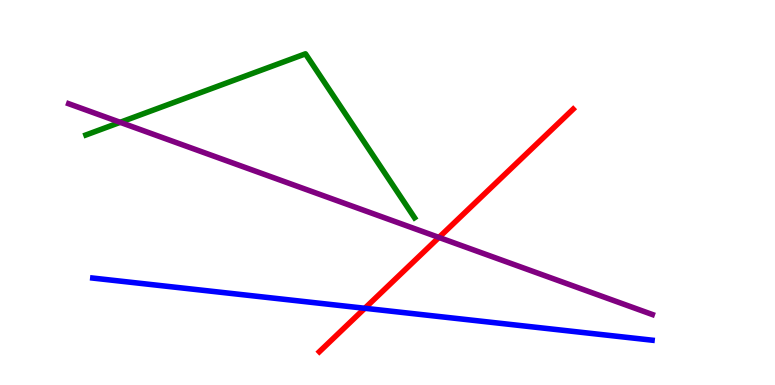[{'lines': ['blue', 'red'], 'intersections': [{'x': 4.71, 'y': 1.99}]}, {'lines': ['green', 'red'], 'intersections': []}, {'lines': ['purple', 'red'], 'intersections': [{'x': 5.66, 'y': 3.83}]}, {'lines': ['blue', 'green'], 'intersections': []}, {'lines': ['blue', 'purple'], 'intersections': []}, {'lines': ['green', 'purple'], 'intersections': [{'x': 1.55, 'y': 6.82}]}]